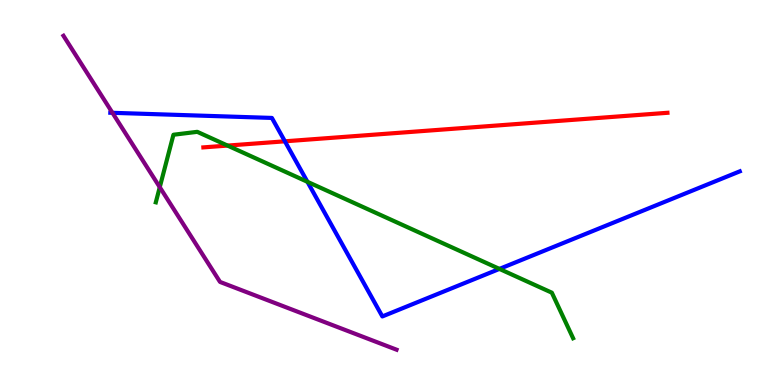[{'lines': ['blue', 'red'], 'intersections': [{'x': 3.68, 'y': 6.33}]}, {'lines': ['green', 'red'], 'intersections': [{'x': 2.94, 'y': 6.22}]}, {'lines': ['purple', 'red'], 'intersections': []}, {'lines': ['blue', 'green'], 'intersections': [{'x': 3.97, 'y': 5.28}, {'x': 6.44, 'y': 3.02}]}, {'lines': ['blue', 'purple'], 'intersections': [{'x': 1.45, 'y': 7.07}]}, {'lines': ['green', 'purple'], 'intersections': [{'x': 2.06, 'y': 5.14}]}]